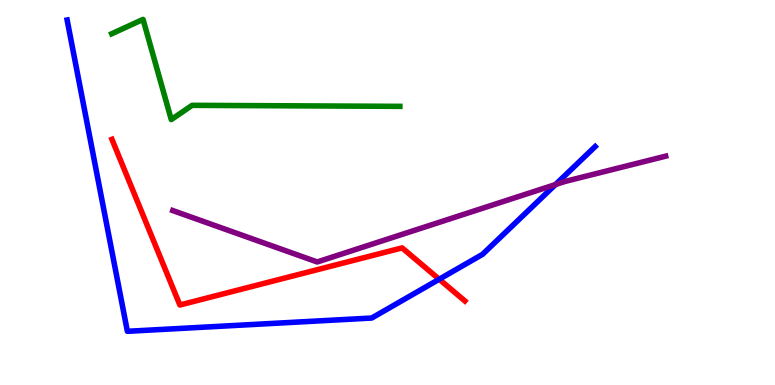[{'lines': ['blue', 'red'], 'intersections': [{'x': 5.67, 'y': 2.75}]}, {'lines': ['green', 'red'], 'intersections': []}, {'lines': ['purple', 'red'], 'intersections': []}, {'lines': ['blue', 'green'], 'intersections': []}, {'lines': ['blue', 'purple'], 'intersections': [{'x': 7.17, 'y': 5.21}]}, {'lines': ['green', 'purple'], 'intersections': []}]